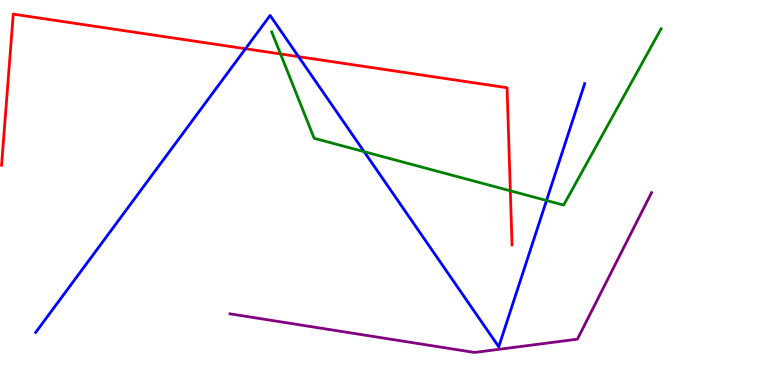[{'lines': ['blue', 'red'], 'intersections': [{'x': 3.17, 'y': 8.73}, {'x': 3.85, 'y': 8.53}]}, {'lines': ['green', 'red'], 'intersections': [{'x': 3.62, 'y': 8.6}, {'x': 6.58, 'y': 5.04}]}, {'lines': ['purple', 'red'], 'intersections': []}, {'lines': ['blue', 'green'], 'intersections': [{'x': 4.7, 'y': 6.06}, {'x': 7.05, 'y': 4.79}]}, {'lines': ['blue', 'purple'], 'intersections': []}, {'lines': ['green', 'purple'], 'intersections': []}]